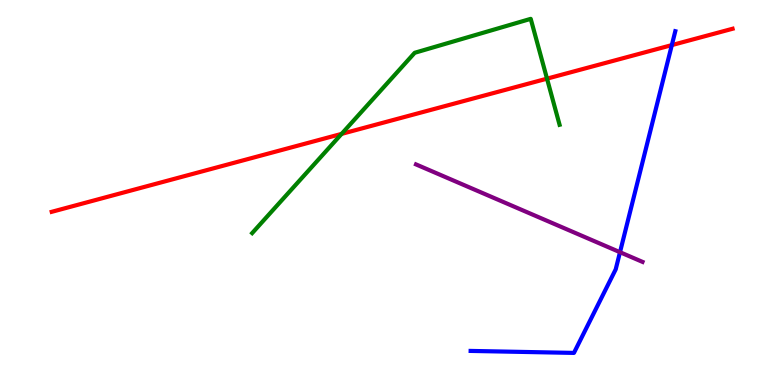[{'lines': ['blue', 'red'], 'intersections': [{'x': 8.67, 'y': 8.83}]}, {'lines': ['green', 'red'], 'intersections': [{'x': 4.41, 'y': 6.52}, {'x': 7.06, 'y': 7.96}]}, {'lines': ['purple', 'red'], 'intersections': []}, {'lines': ['blue', 'green'], 'intersections': []}, {'lines': ['blue', 'purple'], 'intersections': [{'x': 8.0, 'y': 3.45}]}, {'lines': ['green', 'purple'], 'intersections': []}]